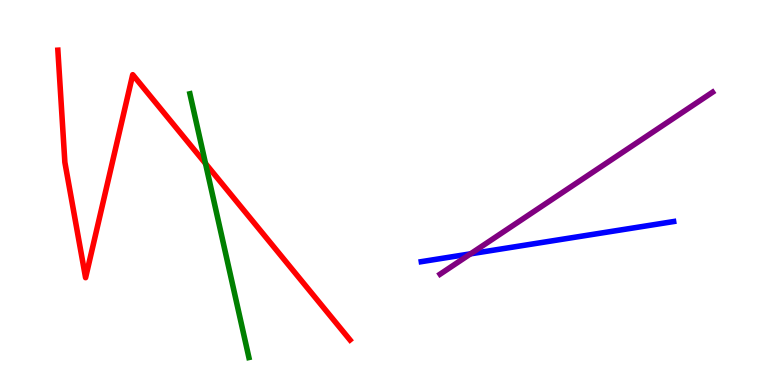[{'lines': ['blue', 'red'], 'intersections': []}, {'lines': ['green', 'red'], 'intersections': [{'x': 2.65, 'y': 5.75}]}, {'lines': ['purple', 'red'], 'intersections': []}, {'lines': ['blue', 'green'], 'intersections': []}, {'lines': ['blue', 'purple'], 'intersections': [{'x': 6.07, 'y': 3.41}]}, {'lines': ['green', 'purple'], 'intersections': []}]